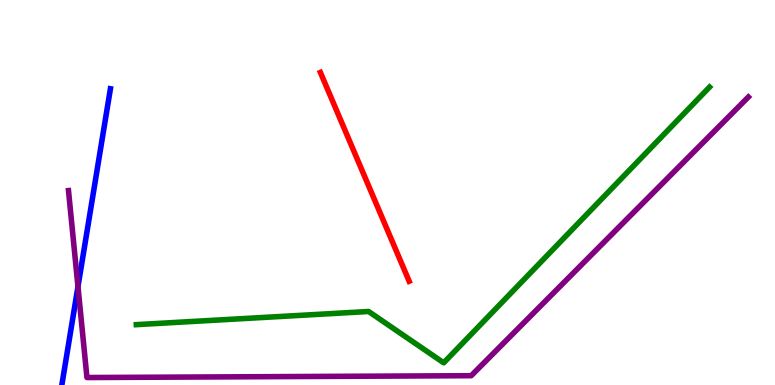[{'lines': ['blue', 'red'], 'intersections': []}, {'lines': ['green', 'red'], 'intersections': []}, {'lines': ['purple', 'red'], 'intersections': []}, {'lines': ['blue', 'green'], 'intersections': []}, {'lines': ['blue', 'purple'], 'intersections': [{'x': 1.01, 'y': 2.55}]}, {'lines': ['green', 'purple'], 'intersections': []}]